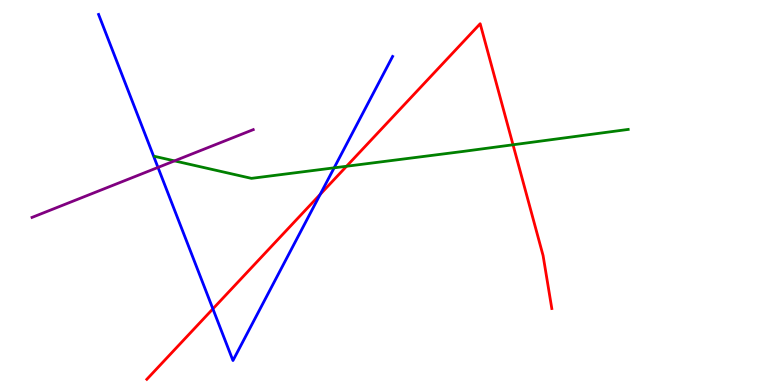[{'lines': ['blue', 'red'], 'intersections': [{'x': 2.75, 'y': 1.98}, {'x': 4.13, 'y': 4.95}]}, {'lines': ['green', 'red'], 'intersections': [{'x': 4.47, 'y': 5.68}, {'x': 6.62, 'y': 6.24}]}, {'lines': ['purple', 'red'], 'intersections': []}, {'lines': ['blue', 'green'], 'intersections': [{'x': 4.31, 'y': 5.64}]}, {'lines': ['blue', 'purple'], 'intersections': [{'x': 2.04, 'y': 5.65}]}, {'lines': ['green', 'purple'], 'intersections': [{'x': 2.25, 'y': 5.82}]}]